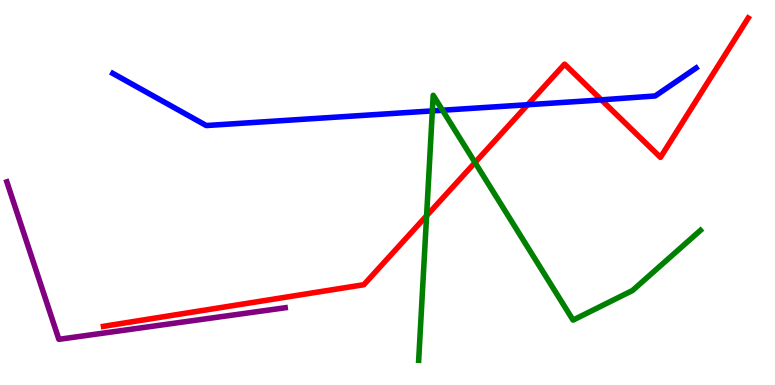[{'lines': ['blue', 'red'], 'intersections': [{'x': 6.81, 'y': 7.28}, {'x': 7.76, 'y': 7.41}]}, {'lines': ['green', 'red'], 'intersections': [{'x': 5.5, 'y': 4.4}, {'x': 6.13, 'y': 5.78}]}, {'lines': ['purple', 'red'], 'intersections': []}, {'lines': ['blue', 'green'], 'intersections': [{'x': 5.58, 'y': 7.12}, {'x': 5.71, 'y': 7.14}]}, {'lines': ['blue', 'purple'], 'intersections': []}, {'lines': ['green', 'purple'], 'intersections': []}]